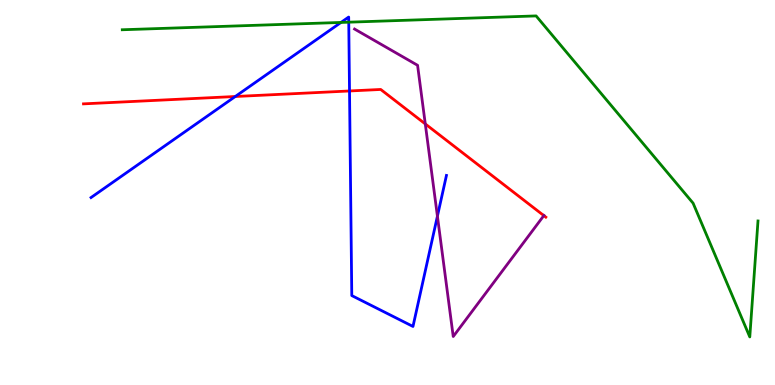[{'lines': ['blue', 'red'], 'intersections': [{'x': 3.04, 'y': 7.49}, {'x': 4.51, 'y': 7.64}]}, {'lines': ['green', 'red'], 'intersections': []}, {'lines': ['purple', 'red'], 'intersections': [{'x': 5.49, 'y': 6.78}, {'x': 7.02, 'y': 4.4}]}, {'lines': ['blue', 'green'], 'intersections': [{'x': 4.4, 'y': 9.42}, {'x': 4.5, 'y': 9.42}]}, {'lines': ['blue', 'purple'], 'intersections': [{'x': 5.64, 'y': 4.38}]}, {'lines': ['green', 'purple'], 'intersections': []}]